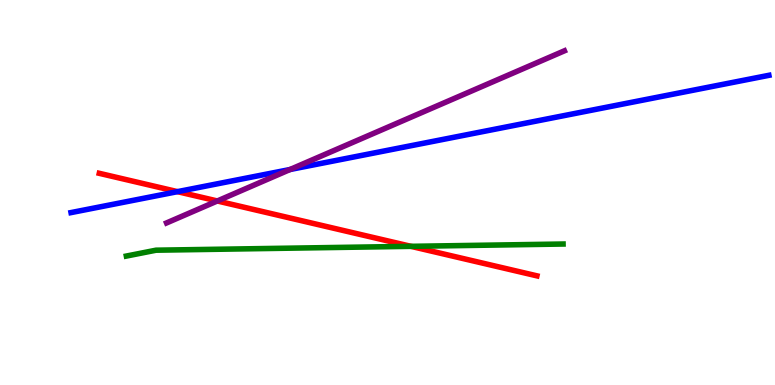[{'lines': ['blue', 'red'], 'intersections': [{'x': 2.29, 'y': 5.02}]}, {'lines': ['green', 'red'], 'intersections': [{'x': 5.3, 'y': 3.6}]}, {'lines': ['purple', 'red'], 'intersections': [{'x': 2.8, 'y': 4.78}]}, {'lines': ['blue', 'green'], 'intersections': []}, {'lines': ['blue', 'purple'], 'intersections': [{'x': 3.74, 'y': 5.6}]}, {'lines': ['green', 'purple'], 'intersections': []}]